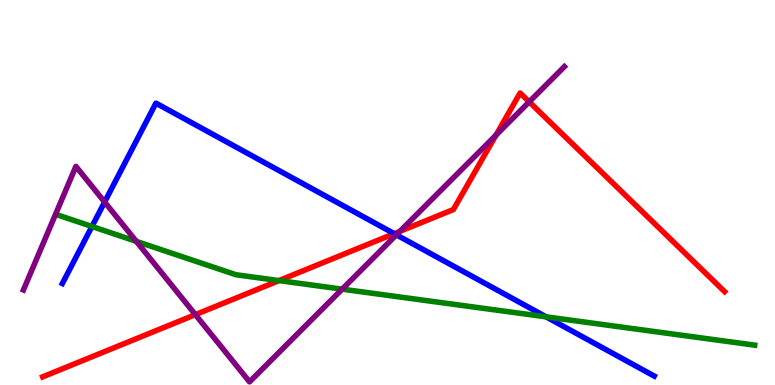[{'lines': ['blue', 'red'], 'intersections': [{'x': 5.09, 'y': 3.93}]}, {'lines': ['green', 'red'], 'intersections': [{'x': 3.6, 'y': 2.71}]}, {'lines': ['purple', 'red'], 'intersections': [{'x': 2.52, 'y': 1.83}, {'x': 5.16, 'y': 3.99}, {'x': 6.4, 'y': 6.49}, {'x': 6.83, 'y': 7.35}]}, {'lines': ['blue', 'green'], 'intersections': [{'x': 1.19, 'y': 4.12}, {'x': 7.05, 'y': 1.77}]}, {'lines': ['blue', 'purple'], 'intersections': [{'x': 1.35, 'y': 4.75}, {'x': 5.11, 'y': 3.9}]}, {'lines': ['green', 'purple'], 'intersections': [{'x': 1.76, 'y': 3.73}, {'x': 4.41, 'y': 2.49}]}]